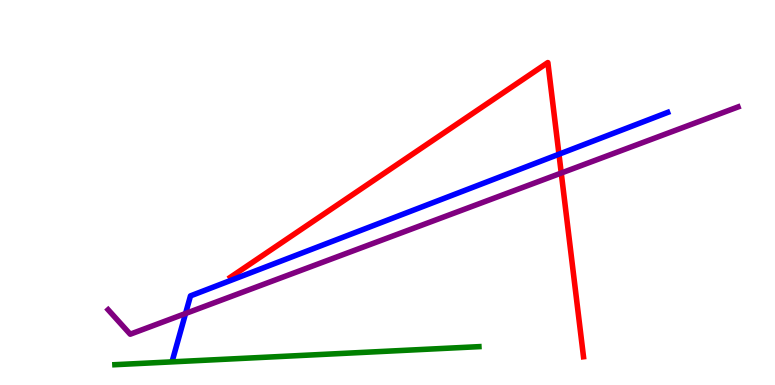[{'lines': ['blue', 'red'], 'intersections': [{'x': 7.21, 'y': 5.99}]}, {'lines': ['green', 'red'], 'intersections': []}, {'lines': ['purple', 'red'], 'intersections': [{'x': 7.24, 'y': 5.51}]}, {'lines': ['blue', 'green'], 'intersections': []}, {'lines': ['blue', 'purple'], 'intersections': [{'x': 2.39, 'y': 1.86}]}, {'lines': ['green', 'purple'], 'intersections': []}]